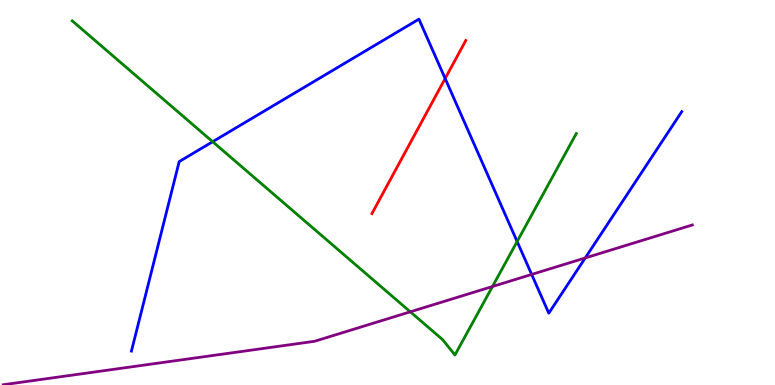[{'lines': ['blue', 'red'], 'intersections': [{'x': 5.74, 'y': 7.96}]}, {'lines': ['green', 'red'], 'intersections': []}, {'lines': ['purple', 'red'], 'intersections': []}, {'lines': ['blue', 'green'], 'intersections': [{'x': 2.74, 'y': 6.32}, {'x': 6.67, 'y': 3.73}]}, {'lines': ['blue', 'purple'], 'intersections': [{'x': 6.86, 'y': 2.87}, {'x': 7.55, 'y': 3.3}]}, {'lines': ['green', 'purple'], 'intersections': [{'x': 5.29, 'y': 1.9}, {'x': 6.35, 'y': 2.56}]}]